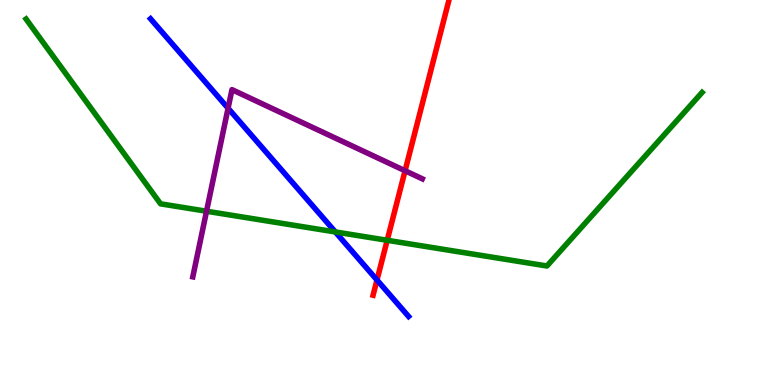[{'lines': ['blue', 'red'], 'intersections': [{'x': 4.86, 'y': 2.73}]}, {'lines': ['green', 'red'], 'intersections': [{'x': 5.0, 'y': 3.76}]}, {'lines': ['purple', 'red'], 'intersections': [{'x': 5.23, 'y': 5.57}]}, {'lines': ['blue', 'green'], 'intersections': [{'x': 4.33, 'y': 3.98}]}, {'lines': ['blue', 'purple'], 'intersections': [{'x': 2.94, 'y': 7.19}]}, {'lines': ['green', 'purple'], 'intersections': [{'x': 2.66, 'y': 4.51}]}]